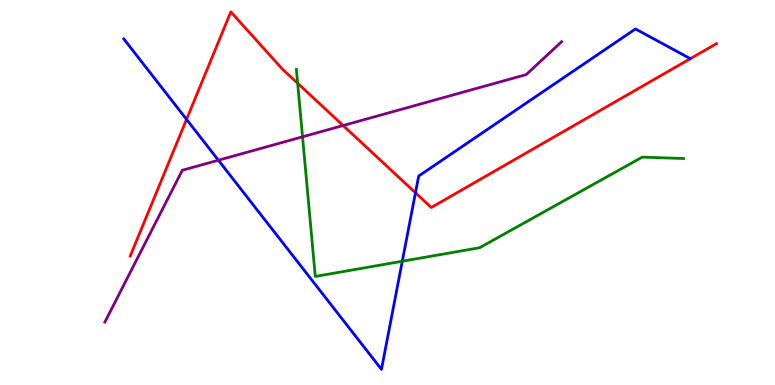[{'lines': ['blue', 'red'], 'intersections': [{'x': 2.41, 'y': 6.9}, {'x': 5.36, 'y': 4.99}]}, {'lines': ['green', 'red'], 'intersections': [{'x': 3.84, 'y': 7.84}]}, {'lines': ['purple', 'red'], 'intersections': [{'x': 4.43, 'y': 6.74}]}, {'lines': ['blue', 'green'], 'intersections': [{'x': 5.19, 'y': 3.21}]}, {'lines': ['blue', 'purple'], 'intersections': [{'x': 2.82, 'y': 5.84}]}, {'lines': ['green', 'purple'], 'intersections': [{'x': 3.9, 'y': 6.45}]}]